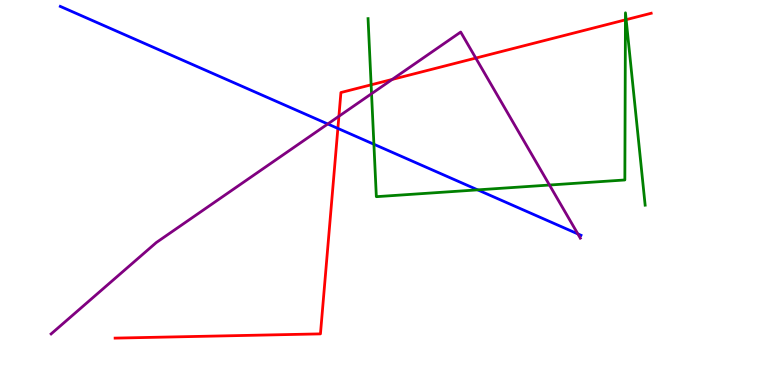[{'lines': ['blue', 'red'], 'intersections': [{'x': 4.36, 'y': 6.66}]}, {'lines': ['green', 'red'], 'intersections': [{'x': 4.79, 'y': 7.8}, {'x': 8.07, 'y': 9.48}, {'x': 8.08, 'y': 9.49}]}, {'lines': ['purple', 'red'], 'intersections': [{'x': 4.37, 'y': 6.98}, {'x': 5.06, 'y': 7.94}, {'x': 6.14, 'y': 8.49}]}, {'lines': ['blue', 'green'], 'intersections': [{'x': 4.82, 'y': 6.25}, {'x': 6.16, 'y': 5.07}]}, {'lines': ['blue', 'purple'], 'intersections': [{'x': 4.23, 'y': 6.78}, {'x': 7.46, 'y': 3.92}]}, {'lines': ['green', 'purple'], 'intersections': [{'x': 4.79, 'y': 7.57}, {'x': 7.09, 'y': 5.19}]}]